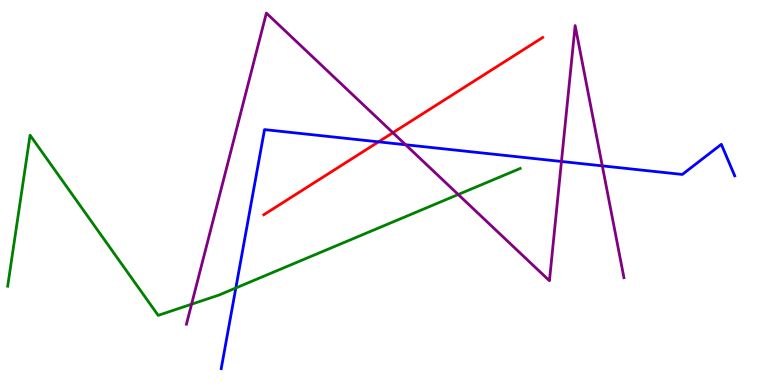[{'lines': ['blue', 'red'], 'intersections': [{'x': 4.88, 'y': 6.32}]}, {'lines': ['green', 'red'], 'intersections': []}, {'lines': ['purple', 'red'], 'intersections': [{'x': 5.07, 'y': 6.55}]}, {'lines': ['blue', 'green'], 'intersections': [{'x': 3.04, 'y': 2.52}]}, {'lines': ['blue', 'purple'], 'intersections': [{'x': 5.23, 'y': 6.24}, {'x': 7.24, 'y': 5.81}, {'x': 7.77, 'y': 5.69}]}, {'lines': ['green', 'purple'], 'intersections': [{'x': 2.47, 'y': 2.1}, {'x': 5.91, 'y': 4.95}]}]